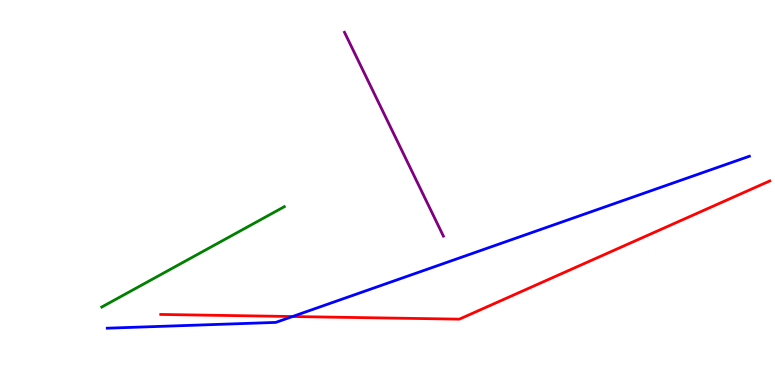[{'lines': ['blue', 'red'], 'intersections': [{'x': 3.77, 'y': 1.78}]}, {'lines': ['green', 'red'], 'intersections': []}, {'lines': ['purple', 'red'], 'intersections': []}, {'lines': ['blue', 'green'], 'intersections': []}, {'lines': ['blue', 'purple'], 'intersections': []}, {'lines': ['green', 'purple'], 'intersections': []}]